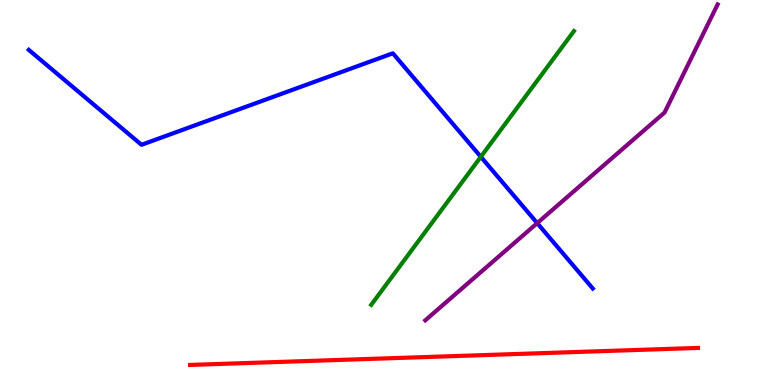[{'lines': ['blue', 'red'], 'intersections': []}, {'lines': ['green', 'red'], 'intersections': []}, {'lines': ['purple', 'red'], 'intersections': []}, {'lines': ['blue', 'green'], 'intersections': [{'x': 6.2, 'y': 5.93}]}, {'lines': ['blue', 'purple'], 'intersections': [{'x': 6.93, 'y': 4.2}]}, {'lines': ['green', 'purple'], 'intersections': []}]